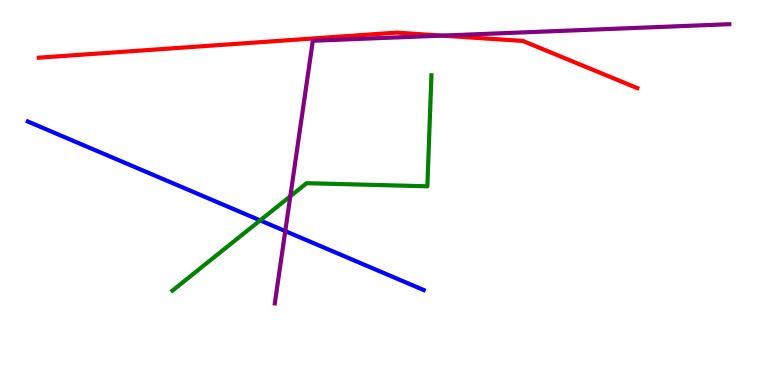[{'lines': ['blue', 'red'], 'intersections': []}, {'lines': ['green', 'red'], 'intersections': []}, {'lines': ['purple', 'red'], 'intersections': [{'x': 5.7, 'y': 9.07}]}, {'lines': ['blue', 'green'], 'intersections': [{'x': 3.36, 'y': 4.28}]}, {'lines': ['blue', 'purple'], 'intersections': [{'x': 3.68, 'y': 4.0}]}, {'lines': ['green', 'purple'], 'intersections': [{'x': 3.75, 'y': 4.9}]}]